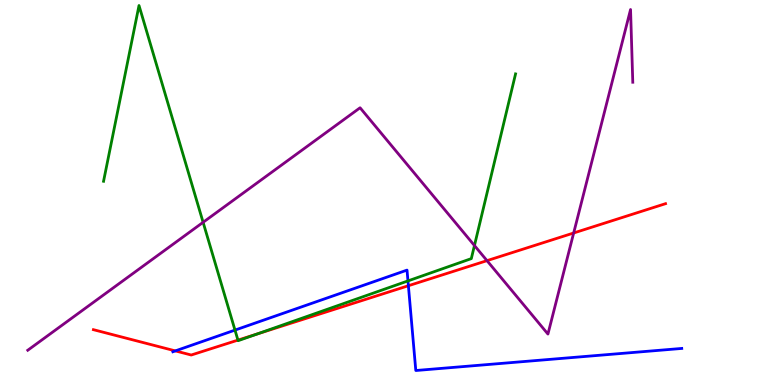[{'lines': ['blue', 'red'], 'intersections': [{'x': 2.26, 'y': 0.886}, {'x': 5.27, 'y': 2.58}]}, {'lines': ['green', 'red'], 'intersections': [{'x': 3.07, 'y': 1.17}, {'x': 3.32, 'y': 1.33}]}, {'lines': ['purple', 'red'], 'intersections': [{'x': 6.28, 'y': 3.23}, {'x': 7.4, 'y': 3.95}]}, {'lines': ['blue', 'green'], 'intersections': [{'x': 3.03, 'y': 1.43}, {'x': 5.26, 'y': 2.7}]}, {'lines': ['blue', 'purple'], 'intersections': []}, {'lines': ['green', 'purple'], 'intersections': [{'x': 2.62, 'y': 4.23}, {'x': 6.12, 'y': 3.62}]}]